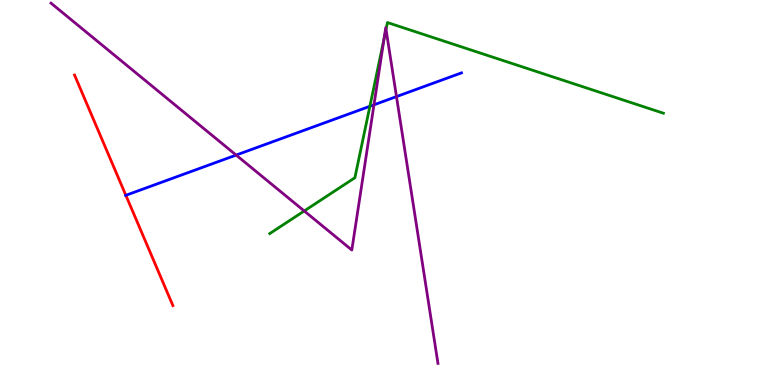[{'lines': ['blue', 'red'], 'intersections': [{'x': 1.62, 'y': 4.93}]}, {'lines': ['green', 'red'], 'intersections': []}, {'lines': ['purple', 'red'], 'intersections': []}, {'lines': ['blue', 'green'], 'intersections': [{'x': 4.77, 'y': 7.24}]}, {'lines': ['blue', 'purple'], 'intersections': [{'x': 3.05, 'y': 5.97}, {'x': 4.83, 'y': 7.28}, {'x': 5.12, 'y': 7.49}]}, {'lines': ['green', 'purple'], 'intersections': [{'x': 3.93, 'y': 4.52}, {'x': 4.95, 'y': 8.99}, {'x': 4.98, 'y': 9.24}]}]